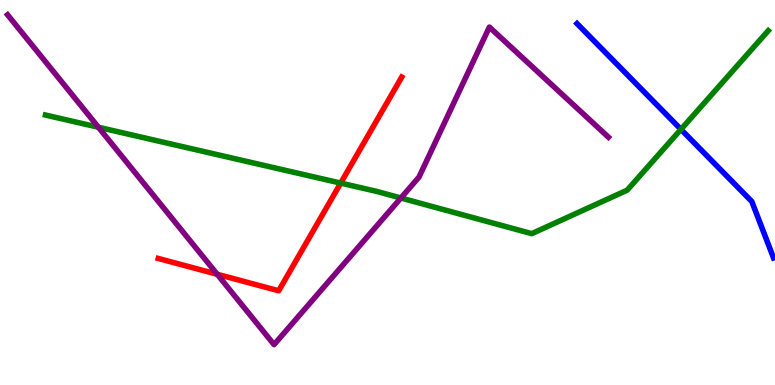[{'lines': ['blue', 'red'], 'intersections': []}, {'lines': ['green', 'red'], 'intersections': [{'x': 4.4, 'y': 5.24}]}, {'lines': ['purple', 'red'], 'intersections': [{'x': 2.8, 'y': 2.88}]}, {'lines': ['blue', 'green'], 'intersections': [{'x': 8.79, 'y': 6.64}]}, {'lines': ['blue', 'purple'], 'intersections': []}, {'lines': ['green', 'purple'], 'intersections': [{'x': 1.27, 'y': 6.69}, {'x': 5.17, 'y': 4.86}]}]